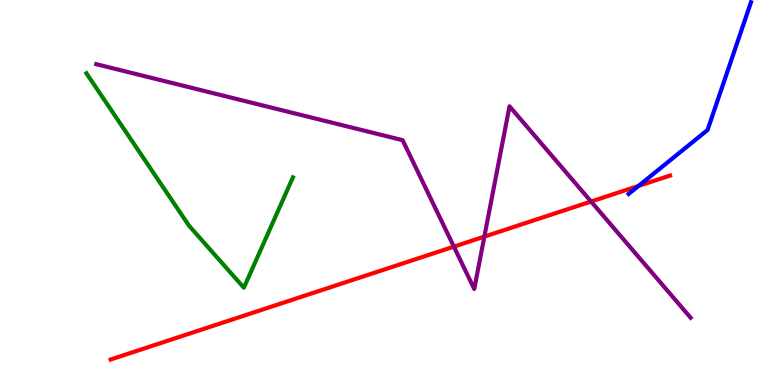[{'lines': ['blue', 'red'], 'intersections': [{'x': 8.24, 'y': 5.17}]}, {'lines': ['green', 'red'], 'intersections': []}, {'lines': ['purple', 'red'], 'intersections': [{'x': 5.86, 'y': 3.59}, {'x': 6.25, 'y': 3.85}, {'x': 7.63, 'y': 4.77}]}, {'lines': ['blue', 'green'], 'intersections': []}, {'lines': ['blue', 'purple'], 'intersections': []}, {'lines': ['green', 'purple'], 'intersections': []}]